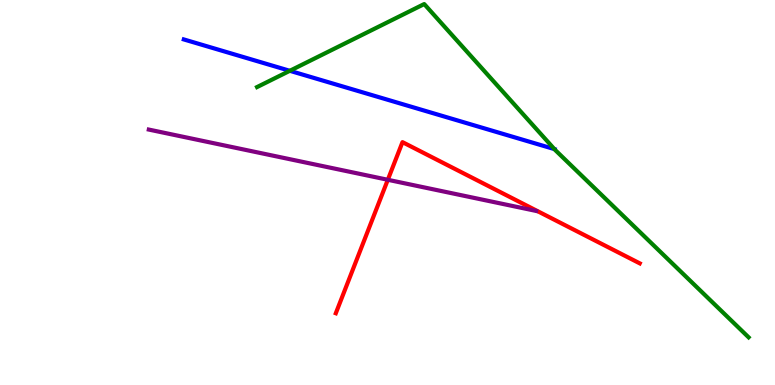[{'lines': ['blue', 'red'], 'intersections': []}, {'lines': ['green', 'red'], 'intersections': []}, {'lines': ['purple', 'red'], 'intersections': [{'x': 5.0, 'y': 5.33}]}, {'lines': ['blue', 'green'], 'intersections': [{'x': 3.74, 'y': 8.16}, {'x': 7.15, 'y': 6.13}]}, {'lines': ['blue', 'purple'], 'intersections': []}, {'lines': ['green', 'purple'], 'intersections': []}]